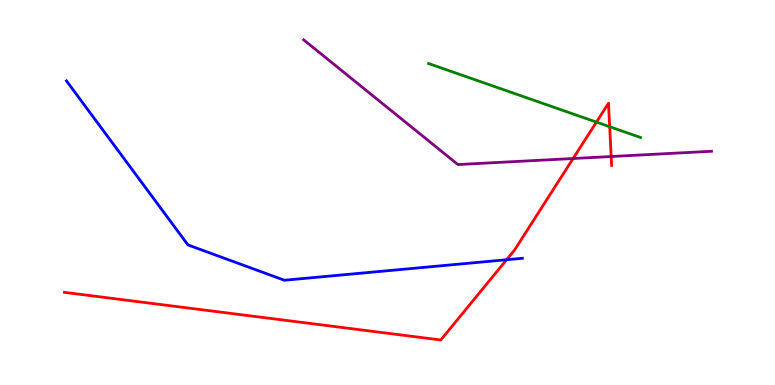[{'lines': ['blue', 'red'], 'intersections': [{'x': 6.54, 'y': 3.25}]}, {'lines': ['green', 'red'], 'intersections': [{'x': 7.7, 'y': 6.83}, {'x': 7.87, 'y': 6.71}]}, {'lines': ['purple', 'red'], 'intersections': [{'x': 7.4, 'y': 5.88}, {'x': 7.89, 'y': 5.93}]}, {'lines': ['blue', 'green'], 'intersections': []}, {'lines': ['blue', 'purple'], 'intersections': []}, {'lines': ['green', 'purple'], 'intersections': []}]